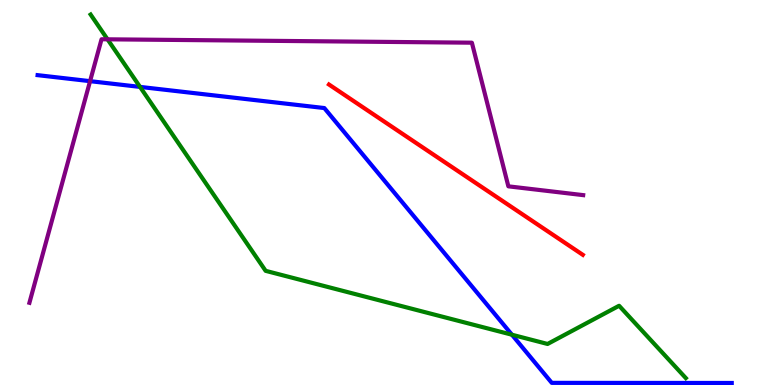[{'lines': ['blue', 'red'], 'intersections': []}, {'lines': ['green', 'red'], 'intersections': []}, {'lines': ['purple', 'red'], 'intersections': []}, {'lines': ['blue', 'green'], 'intersections': [{'x': 1.81, 'y': 7.74}, {'x': 6.61, 'y': 1.31}]}, {'lines': ['blue', 'purple'], 'intersections': [{'x': 1.16, 'y': 7.89}]}, {'lines': ['green', 'purple'], 'intersections': [{'x': 1.39, 'y': 8.98}]}]